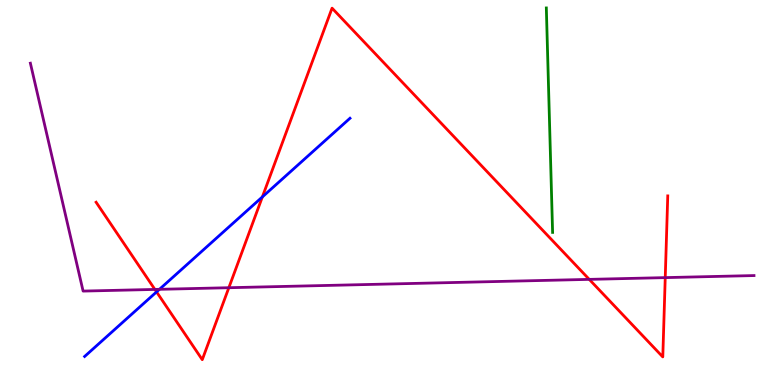[{'lines': ['blue', 'red'], 'intersections': [{'x': 2.02, 'y': 2.42}, {'x': 3.39, 'y': 4.89}]}, {'lines': ['green', 'red'], 'intersections': []}, {'lines': ['purple', 'red'], 'intersections': [{'x': 2.0, 'y': 2.48}, {'x': 2.95, 'y': 2.53}, {'x': 7.6, 'y': 2.74}, {'x': 8.58, 'y': 2.79}]}, {'lines': ['blue', 'green'], 'intersections': []}, {'lines': ['blue', 'purple'], 'intersections': [{'x': 2.06, 'y': 2.49}]}, {'lines': ['green', 'purple'], 'intersections': []}]